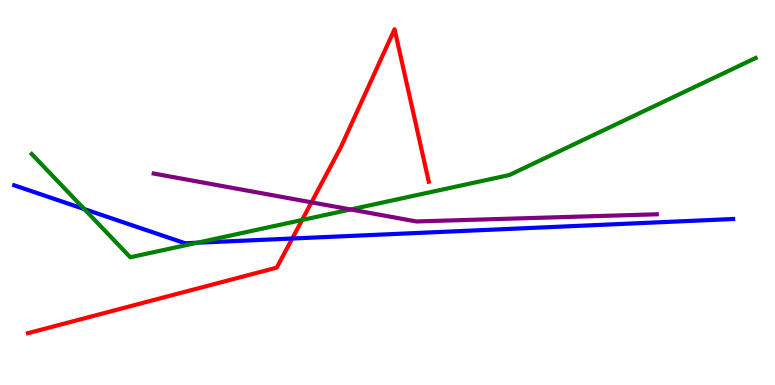[{'lines': ['blue', 'red'], 'intersections': [{'x': 3.77, 'y': 3.8}]}, {'lines': ['green', 'red'], 'intersections': [{'x': 3.9, 'y': 4.29}]}, {'lines': ['purple', 'red'], 'intersections': [{'x': 4.02, 'y': 4.74}]}, {'lines': ['blue', 'green'], 'intersections': [{'x': 1.09, 'y': 4.57}, {'x': 2.55, 'y': 3.7}]}, {'lines': ['blue', 'purple'], 'intersections': []}, {'lines': ['green', 'purple'], 'intersections': [{'x': 4.52, 'y': 4.56}]}]